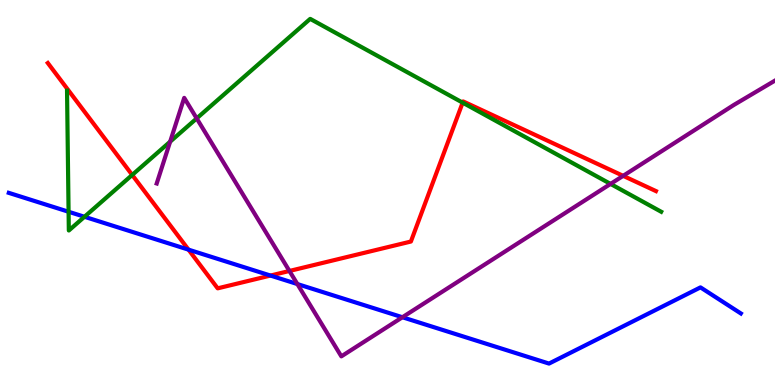[{'lines': ['blue', 'red'], 'intersections': [{'x': 2.43, 'y': 3.52}, {'x': 3.49, 'y': 2.84}]}, {'lines': ['green', 'red'], 'intersections': [{'x': 1.71, 'y': 5.46}, {'x': 5.97, 'y': 7.33}]}, {'lines': ['purple', 'red'], 'intersections': [{'x': 3.73, 'y': 2.96}, {'x': 8.04, 'y': 5.43}]}, {'lines': ['blue', 'green'], 'intersections': [{'x': 0.885, 'y': 4.5}, {'x': 1.09, 'y': 4.37}]}, {'lines': ['blue', 'purple'], 'intersections': [{'x': 3.84, 'y': 2.62}, {'x': 5.19, 'y': 1.76}]}, {'lines': ['green', 'purple'], 'intersections': [{'x': 2.2, 'y': 6.32}, {'x': 2.54, 'y': 6.92}, {'x': 7.88, 'y': 5.22}]}]